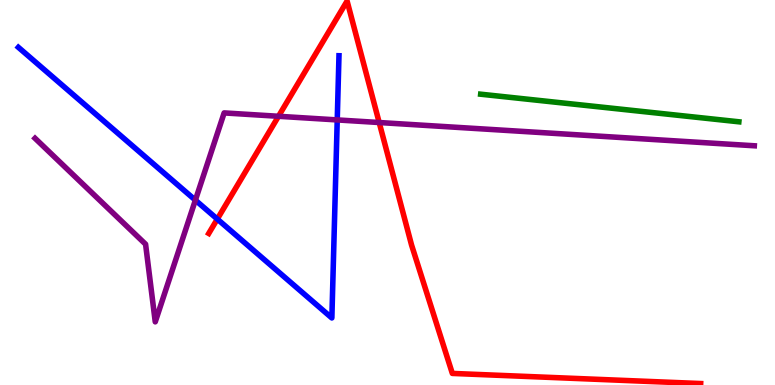[{'lines': ['blue', 'red'], 'intersections': [{'x': 2.8, 'y': 4.31}]}, {'lines': ['green', 'red'], 'intersections': []}, {'lines': ['purple', 'red'], 'intersections': [{'x': 3.59, 'y': 6.98}, {'x': 4.89, 'y': 6.82}]}, {'lines': ['blue', 'green'], 'intersections': []}, {'lines': ['blue', 'purple'], 'intersections': [{'x': 2.52, 'y': 4.8}, {'x': 4.35, 'y': 6.89}]}, {'lines': ['green', 'purple'], 'intersections': []}]